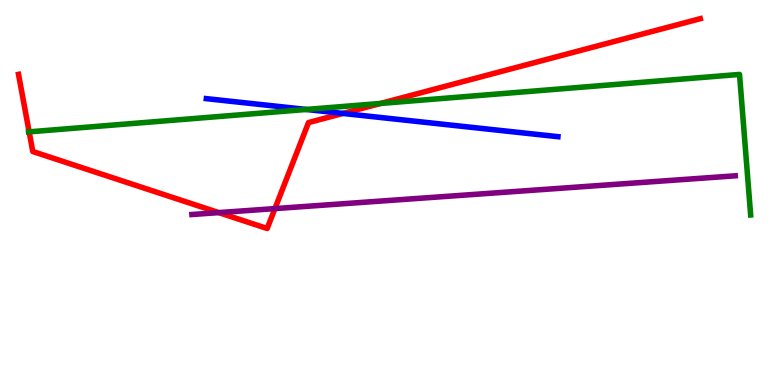[{'lines': ['blue', 'red'], 'intersections': [{'x': 4.43, 'y': 7.05}]}, {'lines': ['green', 'red'], 'intersections': [{'x': 0.376, 'y': 6.58}, {'x': 4.91, 'y': 7.31}]}, {'lines': ['purple', 'red'], 'intersections': [{'x': 2.82, 'y': 4.48}, {'x': 3.55, 'y': 4.58}]}, {'lines': ['blue', 'green'], 'intersections': [{'x': 3.95, 'y': 7.16}]}, {'lines': ['blue', 'purple'], 'intersections': []}, {'lines': ['green', 'purple'], 'intersections': []}]